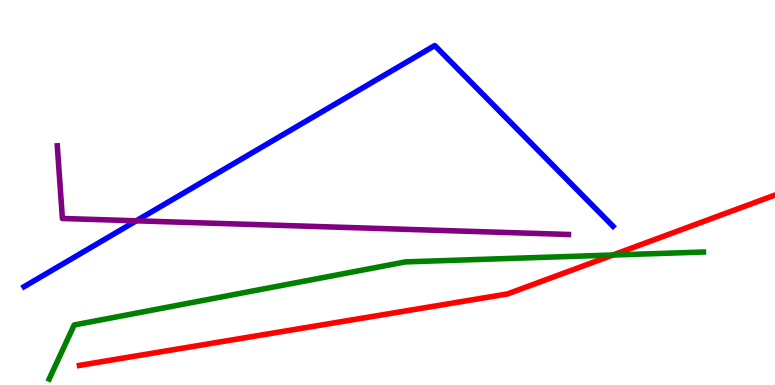[{'lines': ['blue', 'red'], 'intersections': []}, {'lines': ['green', 'red'], 'intersections': [{'x': 7.91, 'y': 3.38}]}, {'lines': ['purple', 'red'], 'intersections': []}, {'lines': ['blue', 'green'], 'intersections': []}, {'lines': ['blue', 'purple'], 'intersections': [{'x': 1.76, 'y': 4.26}]}, {'lines': ['green', 'purple'], 'intersections': []}]